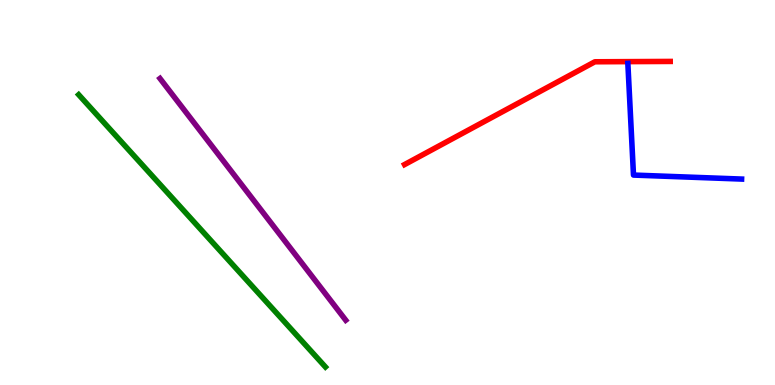[{'lines': ['blue', 'red'], 'intersections': []}, {'lines': ['green', 'red'], 'intersections': []}, {'lines': ['purple', 'red'], 'intersections': []}, {'lines': ['blue', 'green'], 'intersections': []}, {'lines': ['blue', 'purple'], 'intersections': []}, {'lines': ['green', 'purple'], 'intersections': []}]